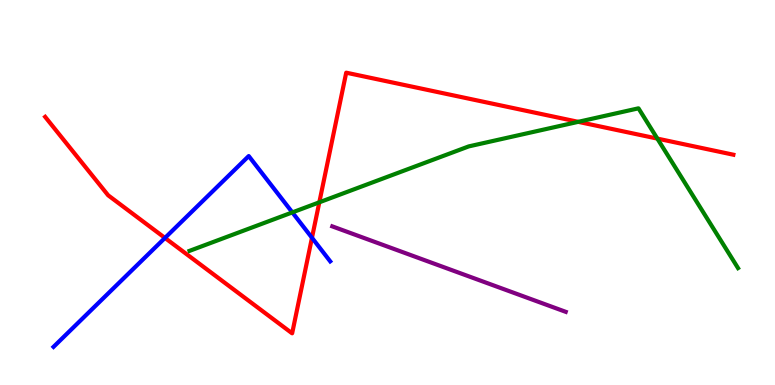[{'lines': ['blue', 'red'], 'intersections': [{'x': 2.13, 'y': 3.82}, {'x': 4.03, 'y': 3.82}]}, {'lines': ['green', 'red'], 'intersections': [{'x': 4.12, 'y': 4.75}, {'x': 7.46, 'y': 6.84}, {'x': 8.48, 'y': 6.4}]}, {'lines': ['purple', 'red'], 'intersections': []}, {'lines': ['blue', 'green'], 'intersections': [{'x': 3.77, 'y': 4.48}]}, {'lines': ['blue', 'purple'], 'intersections': []}, {'lines': ['green', 'purple'], 'intersections': []}]